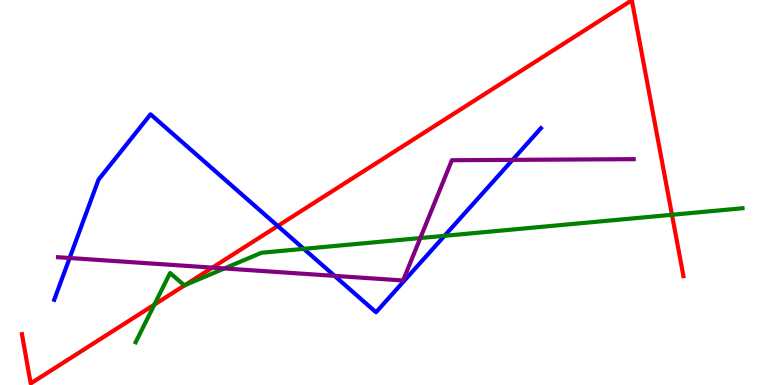[{'lines': ['blue', 'red'], 'intersections': [{'x': 3.58, 'y': 4.13}]}, {'lines': ['green', 'red'], 'intersections': [{'x': 1.99, 'y': 2.09}, {'x': 2.38, 'y': 2.59}, {'x': 8.67, 'y': 4.42}]}, {'lines': ['purple', 'red'], 'intersections': [{'x': 2.74, 'y': 3.05}]}, {'lines': ['blue', 'green'], 'intersections': [{'x': 3.92, 'y': 3.54}, {'x': 5.74, 'y': 3.87}]}, {'lines': ['blue', 'purple'], 'intersections': [{'x': 0.898, 'y': 3.3}, {'x': 4.32, 'y': 2.83}, {'x': 6.61, 'y': 5.85}]}, {'lines': ['green', 'purple'], 'intersections': [{'x': 2.9, 'y': 3.03}, {'x': 5.42, 'y': 3.82}]}]